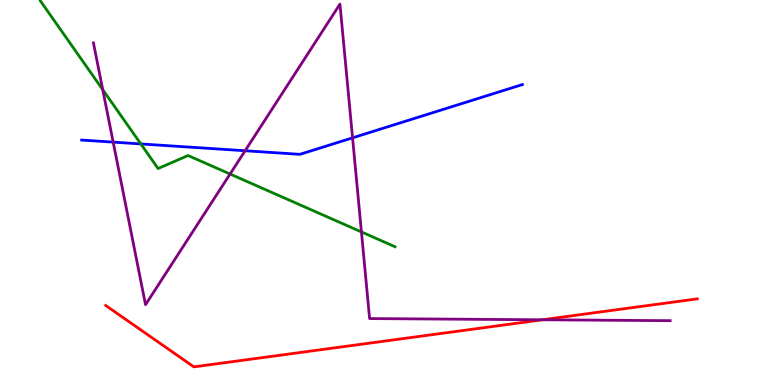[{'lines': ['blue', 'red'], 'intersections': []}, {'lines': ['green', 'red'], 'intersections': []}, {'lines': ['purple', 'red'], 'intersections': [{'x': 7.0, 'y': 1.69}]}, {'lines': ['blue', 'green'], 'intersections': [{'x': 1.82, 'y': 6.26}]}, {'lines': ['blue', 'purple'], 'intersections': [{'x': 1.46, 'y': 6.31}, {'x': 3.16, 'y': 6.08}, {'x': 4.55, 'y': 6.42}]}, {'lines': ['green', 'purple'], 'intersections': [{'x': 1.33, 'y': 7.67}, {'x': 2.97, 'y': 5.48}, {'x': 4.66, 'y': 3.98}]}]